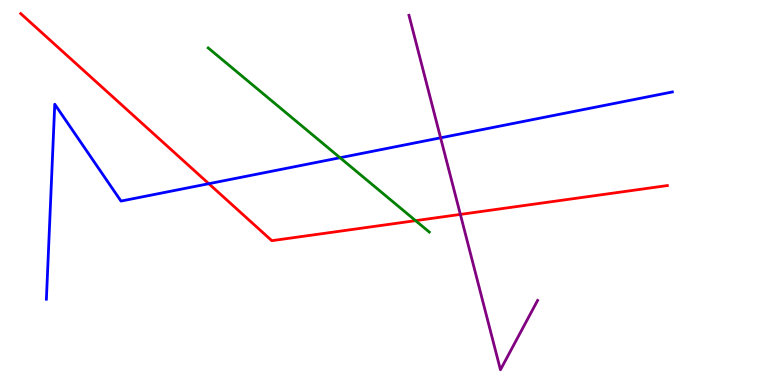[{'lines': ['blue', 'red'], 'intersections': [{'x': 2.69, 'y': 5.23}]}, {'lines': ['green', 'red'], 'intersections': [{'x': 5.36, 'y': 4.27}]}, {'lines': ['purple', 'red'], 'intersections': [{'x': 5.94, 'y': 4.43}]}, {'lines': ['blue', 'green'], 'intersections': [{'x': 4.39, 'y': 5.9}]}, {'lines': ['blue', 'purple'], 'intersections': [{'x': 5.69, 'y': 6.42}]}, {'lines': ['green', 'purple'], 'intersections': []}]